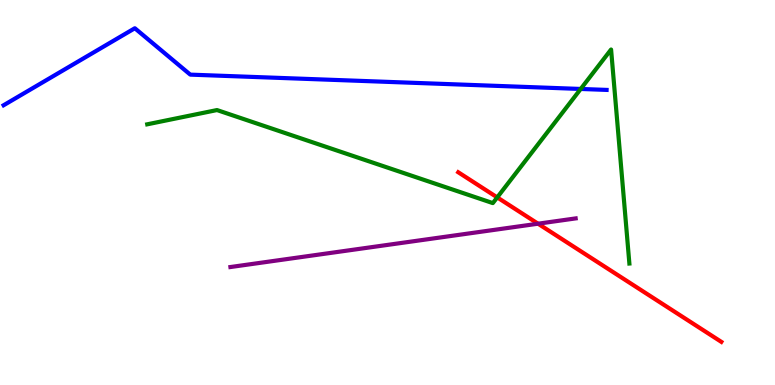[{'lines': ['blue', 'red'], 'intersections': []}, {'lines': ['green', 'red'], 'intersections': [{'x': 6.42, 'y': 4.87}]}, {'lines': ['purple', 'red'], 'intersections': [{'x': 6.94, 'y': 4.19}]}, {'lines': ['blue', 'green'], 'intersections': [{'x': 7.49, 'y': 7.69}]}, {'lines': ['blue', 'purple'], 'intersections': []}, {'lines': ['green', 'purple'], 'intersections': []}]